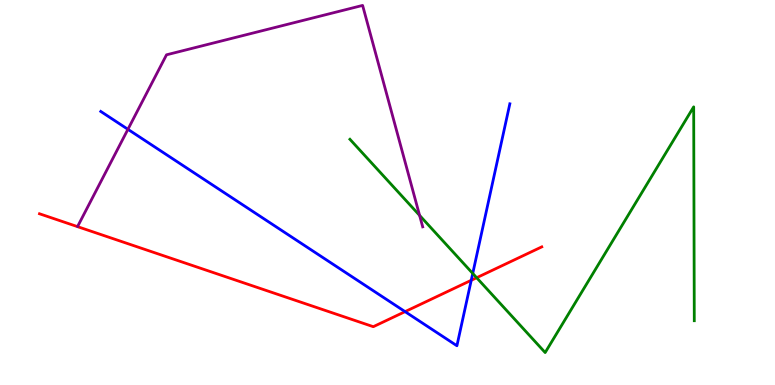[{'lines': ['blue', 'red'], 'intersections': [{'x': 5.23, 'y': 1.91}, {'x': 6.08, 'y': 2.72}]}, {'lines': ['green', 'red'], 'intersections': [{'x': 6.15, 'y': 2.79}]}, {'lines': ['purple', 'red'], 'intersections': []}, {'lines': ['blue', 'green'], 'intersections': [{'x': 6.1, 'y': 2.9}]}, {'lines': ['blue', 'purple'], 'intersections': [{'x': 1.65, 'y': 6.64}]}, {'lines': ['green', 'purple'], 'intersections': [{'x': 5.41, 'y': 4.41}]}]